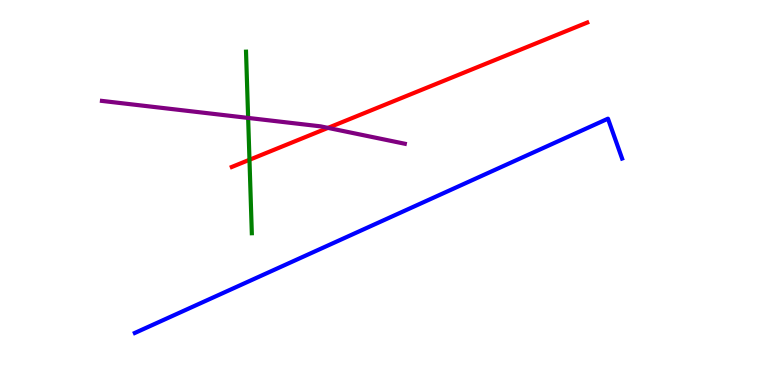[{'lines': ['blue', 'red'], 'intersections': []}, {'lines': ['green', 'red'], 'intersections': [{'x': 3.22, 'y': 5.85}]}, {'lines': ['purple', 'red'], 'intersections': [{'x': 4.23, 'y': 6.68}]}, {'lines': ['blue', 'green'], 'intersections': []}, {'lines': ['blue', 'purple'], 'intersections': []}, {'lines': ['green', 'purple'], 'intersections': [{'x': 3.2, 'y': 6.94}]}]